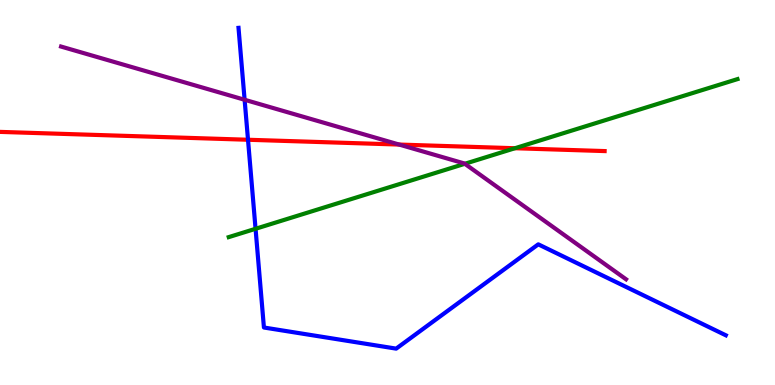[{'lines': ['blue', 'red'], 'intersections': [{'x': 3.2, 'y': 6.37}]}, {'lines': ['green', 'red'], 'intersections': [{'x': 6.64, 'y': 6.15}]}, {'lines': ['purple', 'red'], 'intersections': [{'x': 5.15, 'y': 6.25}]}, {'lines': ['blue', 'green'], 'intersections': [{'x': 3.3, 'y': 4.06}]}, {'lines': ['blue', 'purple'], 'intersections': [{'x': 3.16, 'y': 7.41}]}, {'lines': ['green', 'purple'], 'intersections': [{'x': 6.0, 'y': 5.75}]}]